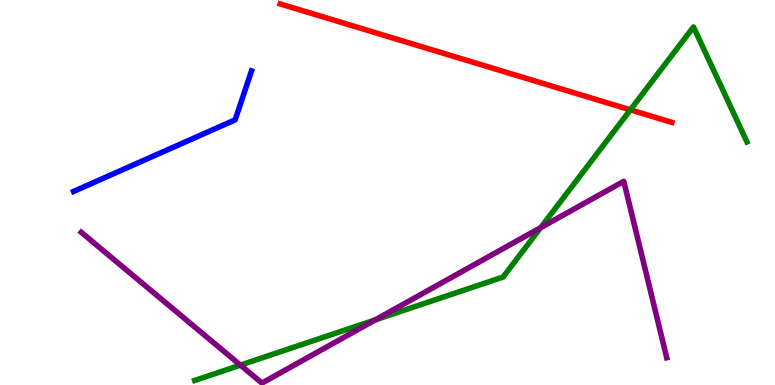[{'lines': ['blue', 'red'], 'intersections': []}, {'lines': ['green', 'red'], 'intersections': [{'x': 8.13, 'y': 7.15}]}, {'lines': ['purple', 'red'], 'intersections': []}, {'lines': ['blue', 'green'], 'intersections': []}, {'lines': ['blue', 'purple'], 'intersections': []}, {'lines': ['green', 'purple'], 'intersections': [{'x': 3.1, 'y': 0.516}, {'x': 4.84, 'y': 1.69}, {'x': 6.98, 'y': 4.09}]}]